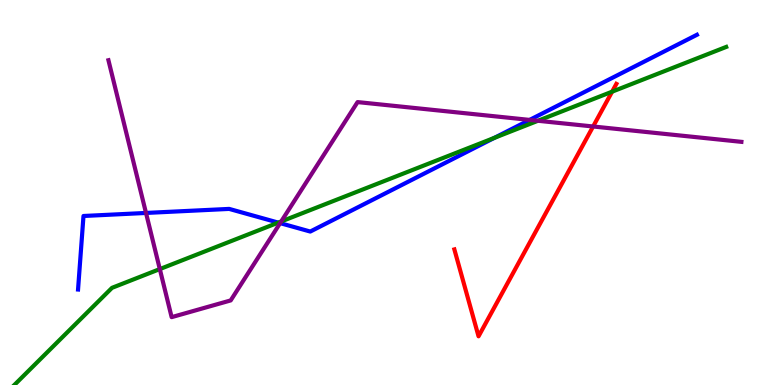[{'lines': ['blue', 'red'], 'intersections': []}, {'lines': ['green', 'red'], 'intersections': [{'x': 7.9, 'y': 7.62}]}, {'lines': ['purple', 'red'], 'intersections': [{'x': 7.65, 'y': 6.71}]}, {'lines': ['blue', 'green'], 'intersections': [{'x': 3.59, 'y': 4.22}, {'x': 6.38, 'y': 6.42}]}, {'lines': ['blue', 'purple'], 'intersections': [{'x': 1.88, 'y': 4.47}, {'x': 3.61, 'y': 4.2}, {'x': 6.83, 'y': 6.89}]}, {'lines': ['green', 'purple'], 'intersections': [{'x': 2.06, 'y': 3.01}, {'x': 3.63, 'y': 4.25}, {'x': 6.94, 'y': 6.86}]}]